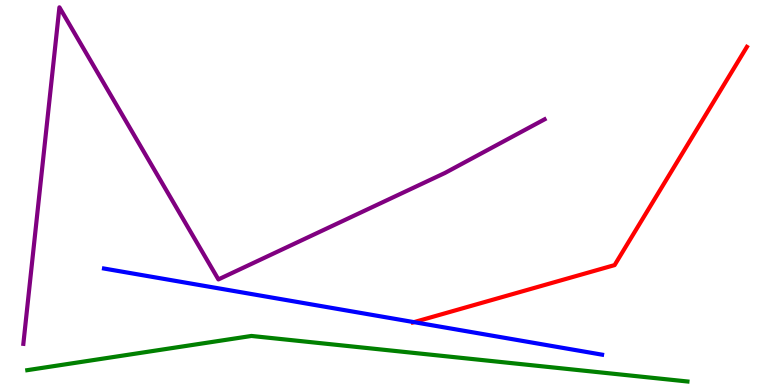[{'lines': ['blue', 'red'], 'intersections': [{'x': 5.34, 'y': 1.63}]}, {'lines': ['green', 'red'], 'intersections': []}, {'lines': ['purple', 'red'], 'intersections': []}, {'lines': ['blue', 'green'], 'intersections': []}, {'lines': ['blue', 'purple'], 'intersections': []}, {'lines': ['green', 'purple'], 'intersections': []}]